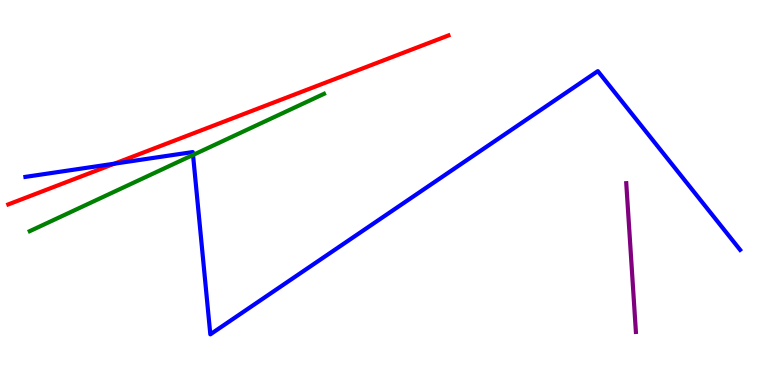[{'lines': ['blue', 'red'], 'intersections': [{'x': 1.48, 'y': 5.75}]}, {'lines': ['green', 'red'], 'intersections': []}, {'lines': ['purple', 'red'], 'intersections': []}, {'lines': ['blue', 'green'], 'intersections': [{'x': 2.49, 'y': 5.98}]}, {'lines': ['blue', 'purple'], 'intersections': []}, {'lines': ['green', 'purple'], 'intersections': []}]